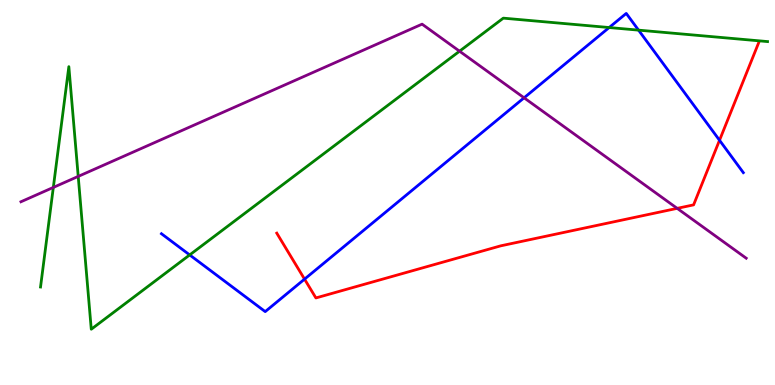[{'lines': ['blue', 'red'], 'intersections': [{'x': 3.93, 'y': 2.75}, {'x': 9.28, 'y': 6.36}]}, {'lines': ['green', 'red'], 'intersections': []}, {'lines': ['purple', 'red'], 'intersections': [{'x': 8.74, 'y': 4.59}]}, {'lines': ['blue', 'green'], 'intersections': [{'x': 2.45, 'y': 3.38}, {'x': 7.86, 'y': 9.28}, {'x': 8.24, 'y': 9.22}]}, {'lines': ['blue', 'purple'], 'intersections': [{'x': 6.76, 'y': 7.46}]}, {'lines': ['green', 'purple'], 'intersections': [{'x': 0.688, 'y': 5.13}, {'x': 1.01, 'y': 5.42}, {'x': 5.93, 'y': 8.67}]}]